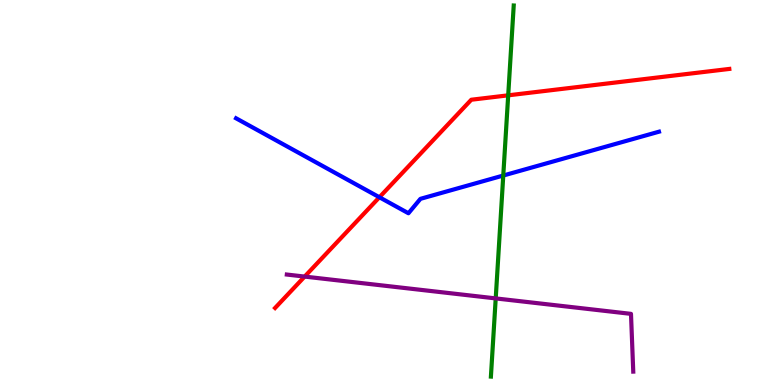[{'lines': ['blue', 'red'], 'intersections': [{'x': 4.9, 'y': 4.88}]}, {'lines': ['green', 'red'], 'intersections': [{'x': 6.56, 'y': 7.52}]}, {'lines': ['purple', 'red'], 'intersections': [{'x': 3.93, 'y': 2.82}]}, {'lines': ['blue', 'green'], 'intersections': [{'x': 6.49, 'y': 5.44}]}, {'lines': ['blue', 'purple'], 'intersections': []}, {'lines': ['green', 'purple'], 'intersections': [{'x': 6.4, 'y': 2.25}]}]